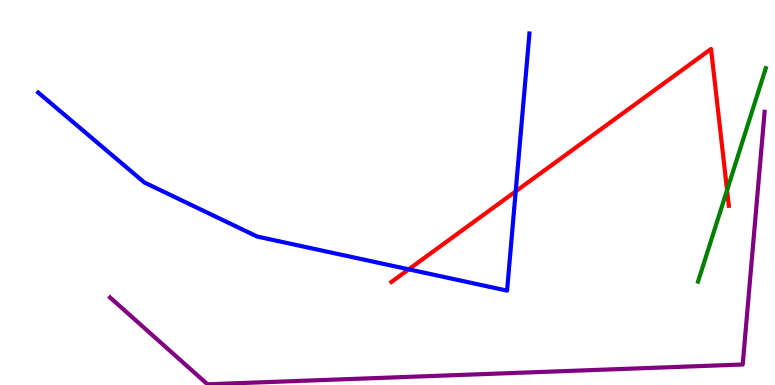[{'lines': ['blue', 'red'], 'intersections': [{'x': 5.27, 'y': 3.0}, {'x': 6.65, 'y': 5.03}]}, {'lines': ['green', 'red'], 'intersections': [{'x': 9.38, 'y': 5.06}]}, {'lines': ['purple', 'red'], 'intersections': []}, {'lines': ['blue', 'green'], 'intersections': []}, {'lines': ['blue', 'purple'], 'intersections': []}, {'lines': ['green', 'purple'], 'intersections': []}]